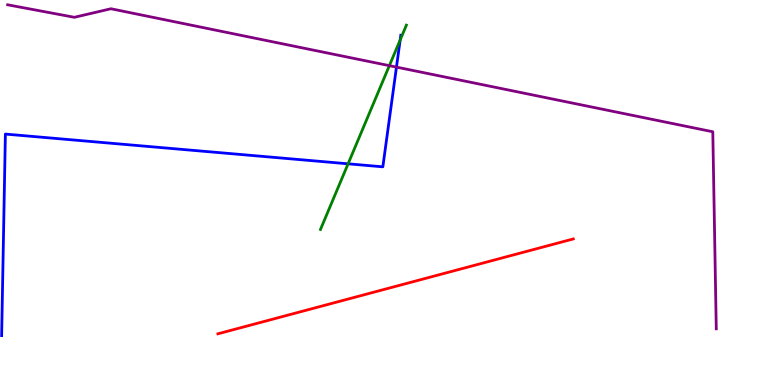[{'lines': ['blue', 'red'], 'intersections': []}, {'lines': ['green', 'red'], 'intersections': []}, {'lines': ['purple', 'red'], 'intersections': []}, {'lines': ['blue', 'green'], 'intersections': [{'x': 4.49, 'y': 5.75}, {'x': 5.16, 'y': 8.96}]}, {'lines': ['blue', 'purple'], 'intersections': [{'x': 5.12, 'y': 8.26}]}, {'lines': ['green', 'purple'], 'intersections': [{'x': 5.02, 'y': 8.29}]}]